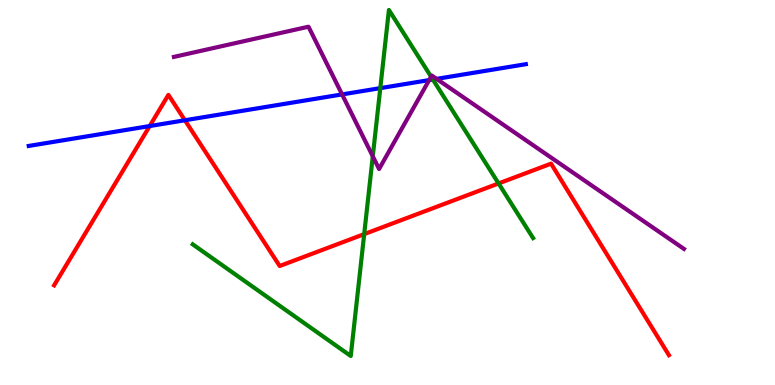[{'lines': ['blue', 'red'], 'intersections': [{'x': 1.93, 'y': 6.73}, {'x': 2.39, 'y': 6.88}]}, {'lines': ['green', 'red'], 'intersections': [{'x': 4.7, 'y': 3.92}, {'x': 6.43, 'y': 5.24}]}, {'lines': ['purple', 'red'], 'intersections': []}, {'lines': ['blue', 'green'], 'intersections': [{'x': 4.91, 'y': 7.71}, {'x': 5.59, 'y': 7.94}]}, {'lines': ['blue', 'purple'], 'intersections': [{'x': 4.41, 'y': 7.55}, {'x': 5.54, 'y': 7.92}, {'x': 5.63, 'y': 7.95}]}, {'lines': ['green', 'purple'], 'intersections': [{'x': 4.81, 'y': 5.94}, {'x': 5.56, 'y': 8.01}]}]